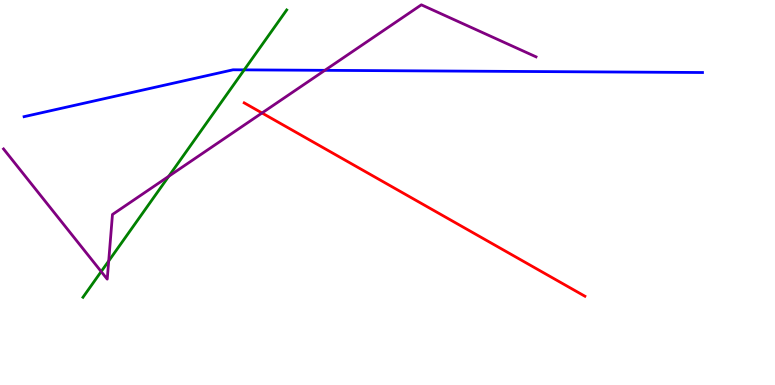[{'lines': ['blue', 'red'], 'intersections': []}, {'lines': ['green', 'red'], 'intersections': []}, {'lines': ['purple', 'red'], 'intersections': [{'x': 3.38, 'y': 7.07}]}, {'lines': ['blue', 'green'], 'intersections': [{'x': 3.15, 'y': 8.19}]}, {'lines': ['blue', 'purple'], 'intersections': [{'x': 4.19, 'y': 8.17}]}, {'lines': ['green', 'purple'], 'intersections': [{'x': 1.31, 'y': 2.95}, {'x': 1.4, 'y': 3.22}, {'x': 2.18, 'y': 5.42}]}]